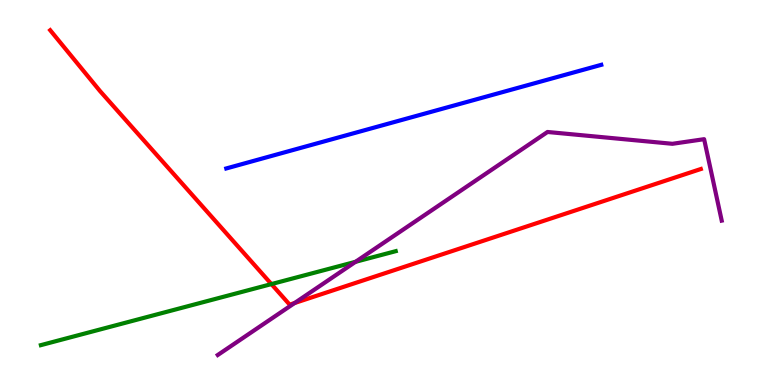[{'lines': ['blue', 'red'], 'intersections': []}, {'lines': ['green', 'red'], 'intersections': [{'x': 3.5, 'y': 2.62}]}, {'lines': ['purple', 'red'], 'intersections': [{'x': 3.8, 'y': 2.13}]}, {'lines': ['blue', 'green'], 'intersections': []}, {'lines': ['blue', 'purple'], 'intersections': []}, {'lines': ['green', 'purple'], 'intersections': [{'x': 4.59, 'y': 3.2}]}]